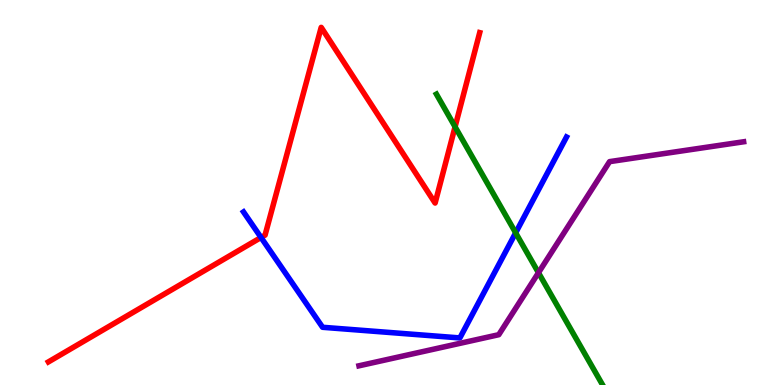[{'lines': ['blue', 'red'], 'intersections': [{'x': 3.37, 'y': 3.83}]}, {'lines': ['green', 'red'], 'intersections': [{'x': 5.87, 'y': 6.71}]}, {'lines': ['purple', 'red'], 'intersections': []}, {'lines': ['blue', 'green'], 'intersections': [{'x': 6.65, 'y': 3.95}]}, {'lines': ['blue', 'purple'], 'intersections': []}, {'lines': ['green', 'purple'], 'intersections': [{'x': 6.95, 'y': 2.92}]}]